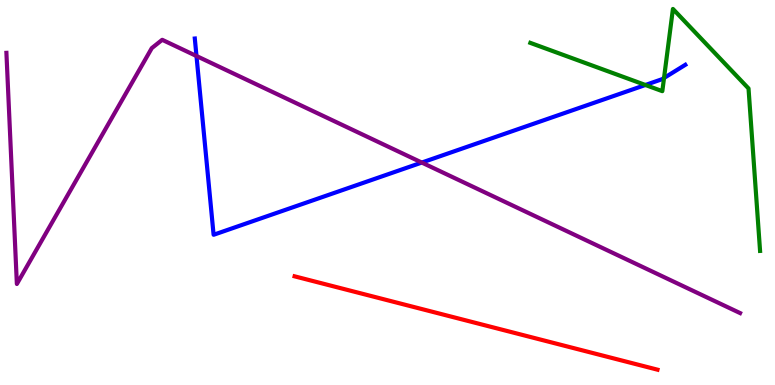[{'lines': ['blue', 'red'], 'intersections': []}, {'lines': ['green', 'red'], 'intersections': []}, {'lines': ['purple', 'red'], 'intersections': []}, {'lines': ['blue', 'green'], 'intersections': [{'x': 8.33, 'y': 7.79}, {'x': 8.57, 'y': 7.97}]}, {'lines': ['blue', 'purple'], 'intersections': [{'x': 2.54, 'y': 8.55}, {'x': 5.44, 'y': 5.78}]}, {'lines': ['green', 'purple'], 'intersections': []}]